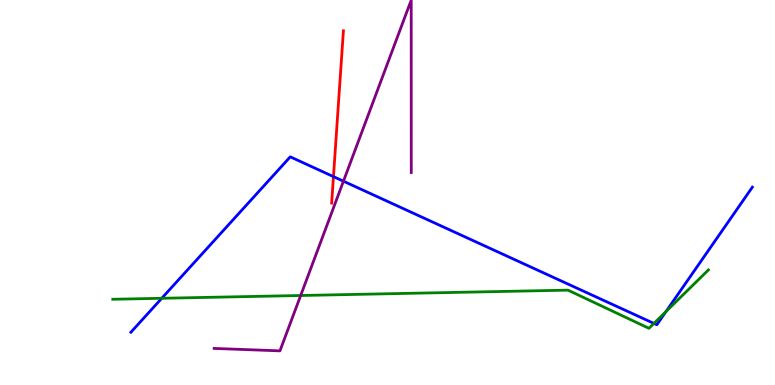[{'lines': ['blue', 'red'], 'intersections': [{'x': 4.3, 'y': 5.41}]}, {'lines': ['green', 'red'], 'intersections': []}, {'lines': ['purple', 'red'], 'intersections': []}, {'lines': ['blue', 'green'], 'intersections': [{'x': 2.09, 'y': 2.25}, {'x': 8.44, 'y': 1.6}, {'x': 8.59, 'y': 1.91}]}, {'lines': ['blue', 'purple'], 'intersections': [{'x': 4.43, 'y': 5.29}]}, {'lines': ['green', 'purple'], 'intersections': [{'x': 3.88, 'y': 2.32}]}]